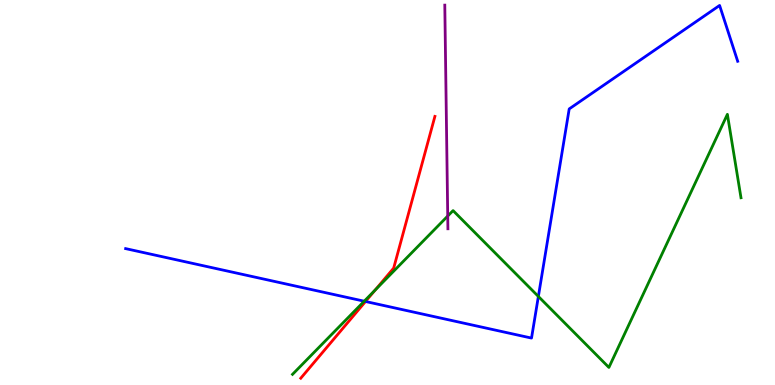[{'lines': ['blue', 'red'], 'intersections': [{'x': 4.72, 'y': 2.17}]}, {'lines': ['green', 'red'], 'intersections': [{'x': 4.84, 'y': 2.47}]}, {'lines': ['purple', 'red'], 'intersections': []}, {'lines': ['blue', 'green'], 'intersections': [{'x': 4.7, 'y': 2.18}, {'x': 6.95, 'y': 2.3}]}, {'lines': ['blue', 'purple'], 'intersections': []}, {'lines': ['green', 'purple'], 'intersections': [{'x': 5.78, 'y': 4.39}]}]